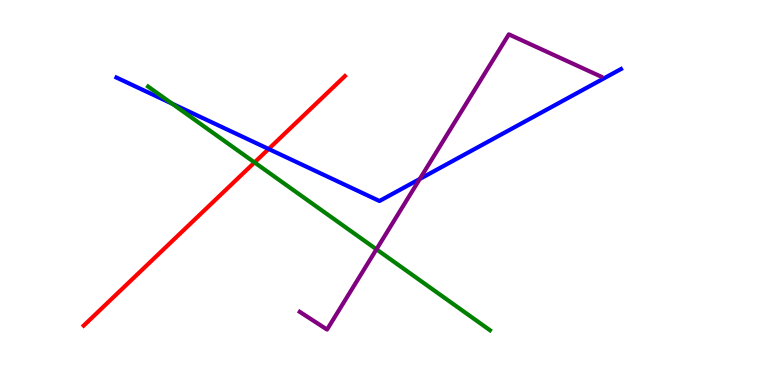[{'lines': ['blue', 'red'], 'intersections': [{'x': 3.47, 'y': 6.13}]}, {'lines': ['green', 'red'], 'intersections': [{'x': 3.28, 'y': 5.78}]}, {'lines': ['purple', 'red'], 'intersections': []}, {'lines': ['blue', 'green'], 'intersections': [{'x': 2.22, 'y': 7.31}]}, {'lines': ['blue', 'purple'], 'intersections': [{'x': 5.42, 'y': 5.35}]}, {'lines': ['green', 'purple'], 'intersections': [{'x': 4.86, 'y': 3.52}]}]